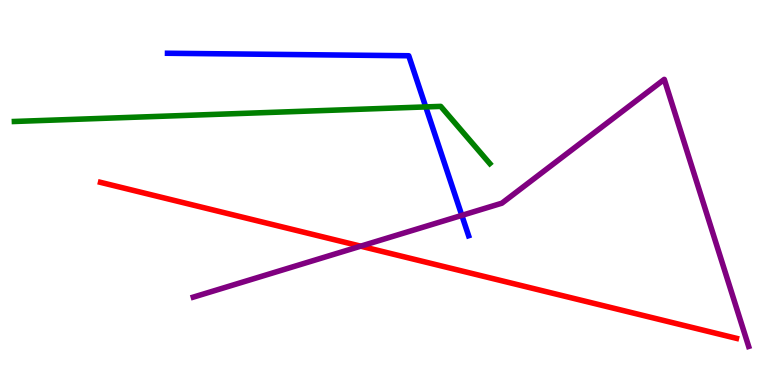[{'lines': ['blue', 'red'], 'intersections': []}, {'lines': ['green', 'red'], 'intersections': []}, {'lines': ['purple', 'red'], 'intersections': [{'x': 4.65, 'y': 3.61}]}, {'lines': ['blue', 'green'], 'intersections': [{'x': 5.49, 'y': 7.22}]}, {'lines': ['blue', 'purple'], 'intersections': [{'x': 5.96, 'y': 4.41}]}, {'lines': ['green', 'purple'], 'intersections': []}]